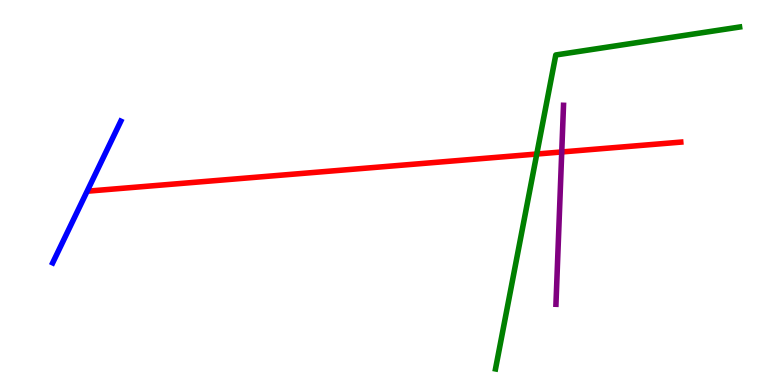[{'lines': ['blue', 'red'], 'intersections': []}, {'lines': ['green', 'red'], 'intersections': [{'x': 6.93, 'y': 6.0}]}, {'lines': ['purple', 'red'], 'intersections': [{'x': 7.25, 'y': 6.05}]}, {'lines': ['blue', 'green'], 'intersections': []}, {'lines': ['blue', 'purple'], 'intersections': []}, {'lines': ['green', 'purple'], 'intersections': []}]